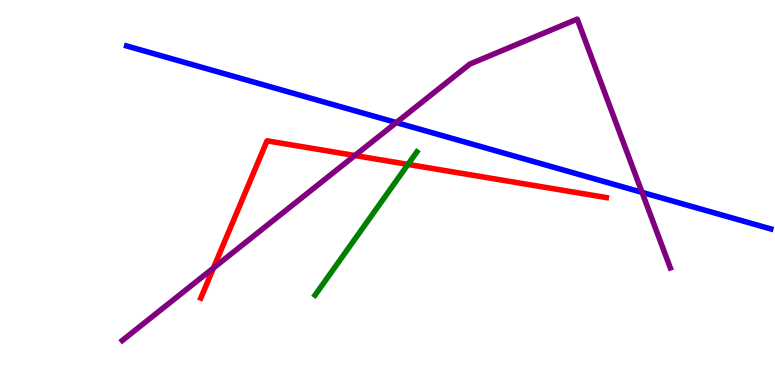[{'lines': ['blue', 'red'], 'intersections': []}, {'lines': ['green', 'red'], 'intersections': [{'x': 5.26, 'y': 5.73}]}, {'lines': ['purple', 'red'], 'intersections': [{'x': 2.75, 'y': 3.04}, {'x': 4.58, 'y': 5.96}]}, {'lines': ['blue', 'green'], 'intersections': []}, {'lines': ['blue', 'purple'], 'intersections': [{'x': 5.11, 'y': 6.82}, {'x': 8.28, 'y': 5.0}]}, {'lines': ['green', 'purple'], 'intersections': []}]